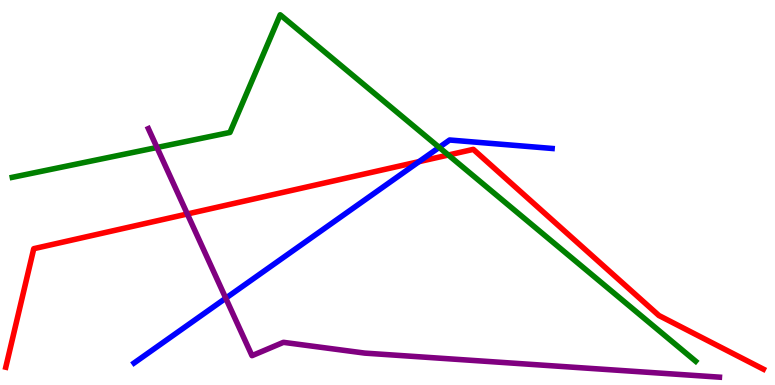[{'lines': ['blue', 'red'], 'intersections': [{'x': 5.41, 'y': 5.8}]}, {'lines': ['green', 'red'], 'intersections': [{'x': 5.79, 'y': 5.97}]}, {'lines': ['purple', 'red'], 'intersections': [{'x': 2.42, 'y': 4.44}]}, {'lines': ['blue', 'green'], 'intersections': [{'x': 5.67, 'y': 6.17}]}, {'lines': ['blue', 'purple'], 'intersections': [{'x': 2.91, 'y': 2.25}]}, {'lines': ['green', 'purple'], 'intersections': [{'x': 2.03, 'y': 6.17}]}]